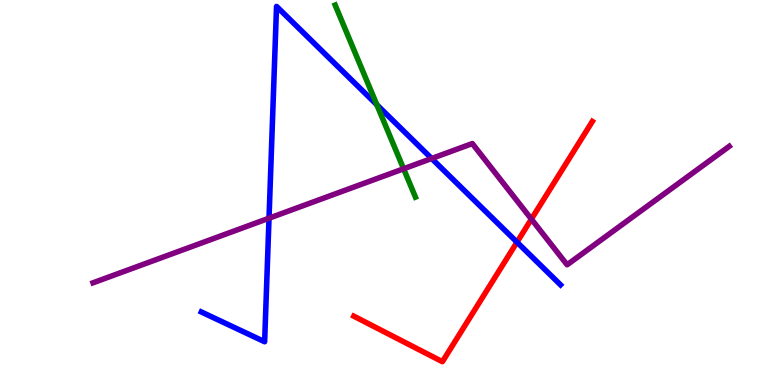[{'lines': ['blue', 'red'], 'intersections': [{'x': 6.67, 'y': 3.71}]}, {'lines': ['green', 'red'], 'intersections': []}, {'lines': ['purple', 'red'], 'intersections': [{'x': 6.86, 'y': 4.31}]}, {'lines': ['blue', 'green'], 'intersections': [{'x': 4.86, 'y': 7.28}]}, {'lines': ['blue', 'purple'], 'intersections': [{'x': 3.47, 'y': 4.33}, {'x': 5.57, 'y': 5.88}]}, {'lines': ['green', 'purple'], 'intersections': [{'x': 5.21, 'y': 5.62}]}]